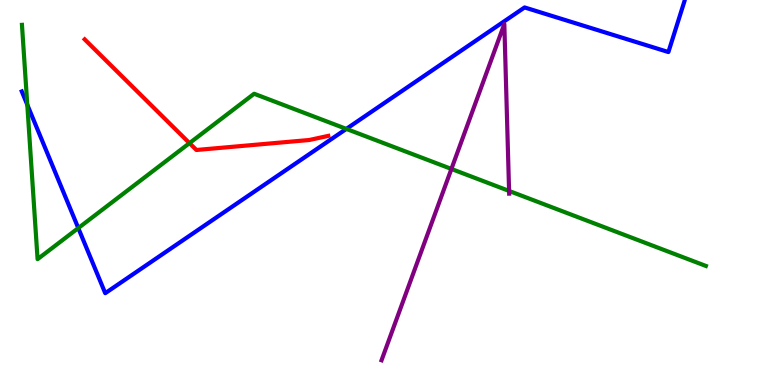[{'lines': ['blue', 'red'], 'intersections': []}, {'lines': ['green', 'red'], 'intersections': [{'x': 2.45, 'y': 6.28}]}, {'lines': ['purple', 'red'], 'intersections': []}, {'lines': ['blue', 'green'], 'intersections': [{'x': 0.352, 'y': 7.28}, {'x': 1.01, 'y': 4.08}, {'x': 4.47, 'y': 6.65}]}, {'lines': ['blue', 'purple'], 'intersections': []}, {'lines': ['green', 'purple'], 'intersections': [{'x': 5.82, 'y': 5.61}, {'x': 6.57, 'y': 5.04}]}]